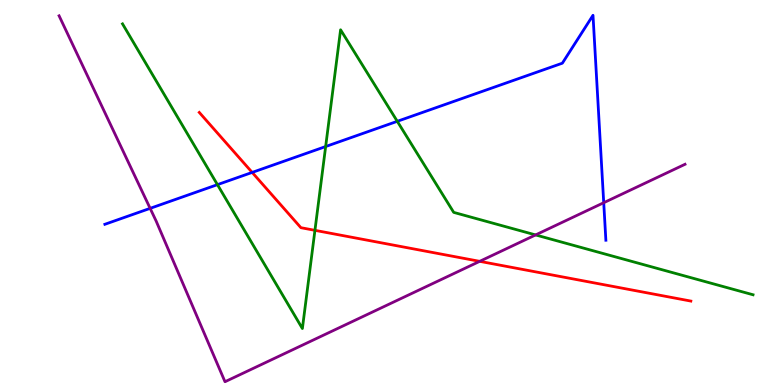[{'lines': ['blue', 'red'], 'intersections': [{'x': 3.25, 'y': 5.52}]}, {'lines': ['green', 'red'], 'intersections': [{'x': 4.06, 'y': 4.02}]}, {'lines': ['purple', 'red'], 'intersections': [{'x': 6.19, 'y': 3.21}]}, {'lines': ['blue', 'green'], 'intersections': [{'x': 2.81, 'y': 5.2}, {'x': 4.2, 'y': 6.19}, {'x': 5.13, 'y': 6.85}]}, {'lines': ['blue', 'purple'], 'intersections': [{'x': 1.94, 'y': 4.59}, {'x': 7.79, 'y': 4.73}]}, {'lines': ['green', 'purple'], 'intersections': [{'x': 6.91, 'y': 3.9}]}]